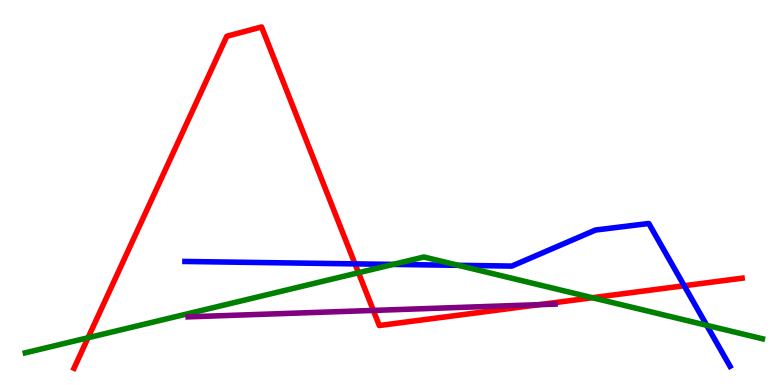[{'lines': ['blue', 'red'], 'intersections': [{'x': 4.58, 'y': 3.15}, {'x': 8.83, 'y': 2.58}]}, {'lines': ['green', 'red'], 'intersections': [{'x': 1.14, 'y': 1.23}, {'x': 4.63, 'y': 2.92}, {'x': 7.64, 'y': 2.27}]}, {'lines': ['purple', 'red'], 'intersections': [{'x': 4.82, 'y': 1.94}, {'x': 6.96, 'y': 2.09}]}, {'lines': ['blue', 'green'], 'intersections': [{'x': 5.07, 'y': 3.13}, {'x': 5.91, 'y': 3.11}, {'x': 9.12, 'y': 1.55}]}, {'lines': ['blue', 'purple'], 'intersections': []}, {'lines': ['green', 'purple'], 'intersections': []}]